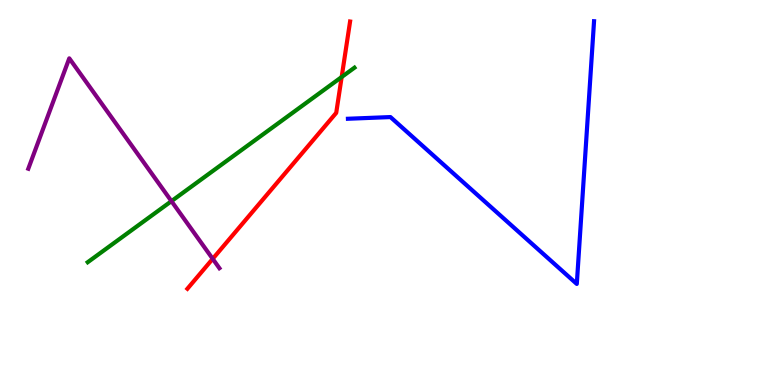[{'lines': ['blue', 'red'], 'intersections': []}, {'lines': ['green', 'red'], 'intersections': [{'x': 4.41, 'y': 8.0}]}, {'lines': ['purple', 'red'], 'intersections': [{'x': 2.74, 'y': 3.28}]}, {'lines': ['blue', 'green'], 'intersections': []}, {'lines': ['blue', 'purple'], 'intersections': []}, {'lines': ['green', 'purple'], 'intersections': [{'x': 2.21, 'y': 4.78}]}]